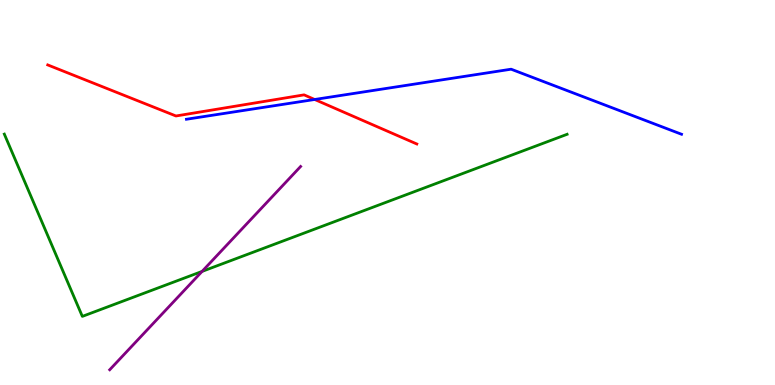[{'lines': ['blue', 'red'], 'intersections': [{'x': 4.06, 'y': 7.42}]}, {'lines': ['green', 'red'], 'intersections': []}, {'lines': ['purple', 'red'], 'intersections': []}, {'lines': ['blue', 'green'], 'intersections': []}, {'lines': ['blue', 'purple'], 'intersections': []}, {'lines': ['green', 'purple'], 'intersections': [{'x': 2.61, 'y': 2.95}]}]